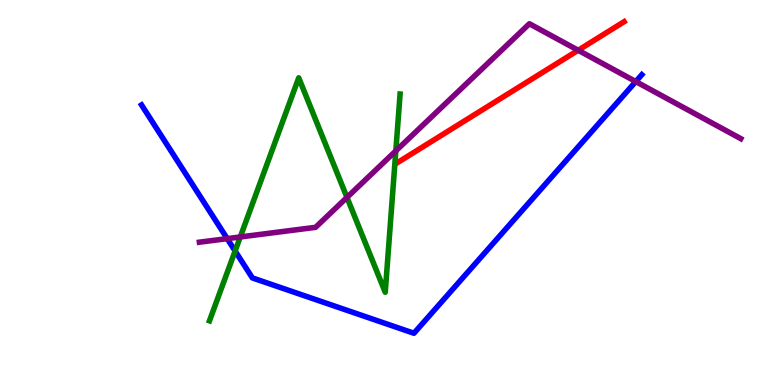[{'lines': ['blue', 'red'], 'intersections': []}, {'lines': ['green', 'red'], 'intersections': []}, {'lines': ['purple', 'red'], 'intersections': [{'x': 7.46, 'y': 8.69}]}, {'lines': ['blue', 'green'], 'intersections': [{'x': 3.03, 'y': 3.48}]}, {'lines': ['blue', 'purple'], 'intersections': [{'x': 2.93, 'y': 3.8}, {'x': 8.2, 'y': 7.88}]}, {'lines': ['green', 'purple'], 'intersections': [{'x': 3.1, 'y': 3.85}, {'x': 4.48, 'y': 4.87}, {'x': 5.11, 'y': 6.08}]}]